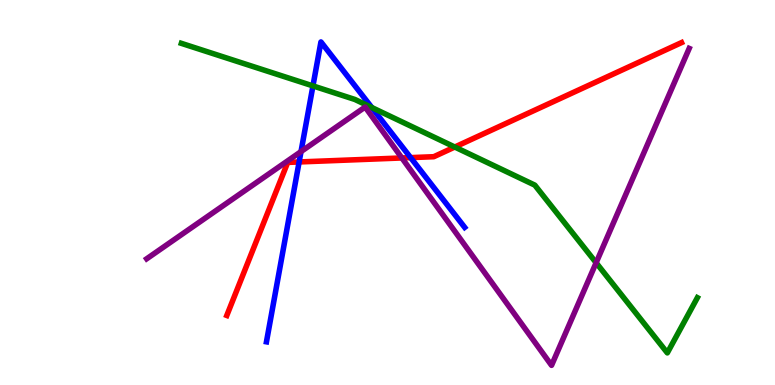[{'lines': ['blue', 'red'], 'intersections': [{'x': 3.86, 'y': 5.79}, {'x': 5.3, 'y': 5.91}]}, {'lines': ['green', 'red'], 'intersections': [{'x': 5.87, 'y': 6.18}]}, {'lines': ['purple', 'red'], 'intersections': [{'x': 5.19, 'y': 5.9}]}, {'lines': ['blue', 'green'], 'intersections': [{'x': 4.04, 'y': 7.77}, {'x': 4.8, 'y': 7.21}]}, {'lines': ['blue', 'purple'], 'intersections': [{'x': 3.88, 'y': 6.06}]}, {'lines': ['green', 'purple'], 'intersections': [{'x': 7.69, 'y': 3.18}]}]